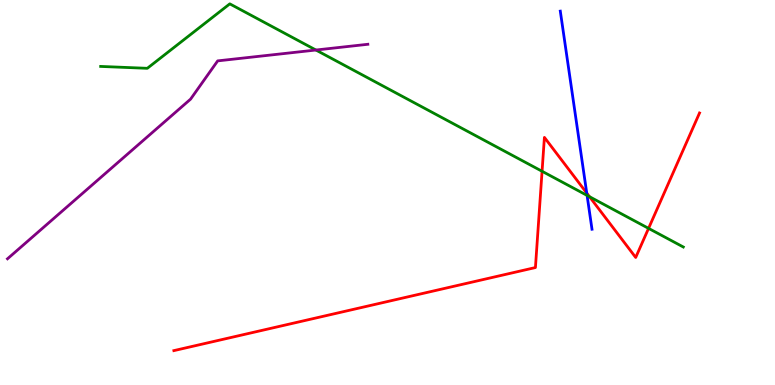[{'lines': ['blue', 'red'], 'intersections': [{'x': 7.57, 'y': 4.99}]}, {'lines': ['green', 'red'], 'intersections': [{'x': 6.99, 'y': 5.55}, {'x': 7.61, 'y': 4.89}, {'x': 8.37, 'y': 4.07}]}, {'lines': ['purple', 'red'], 'intersections': []}, {'lines': ['blue', 'green'], 'intersections': [{'x': 7.58, 'y': 4.92}]}, {'lines': ['blue', 'purple'], 'intersections': []}, {'lines': ['green', 'purple'], 'intersections': [{'x': 4.08, 'y': 8.7}]}]